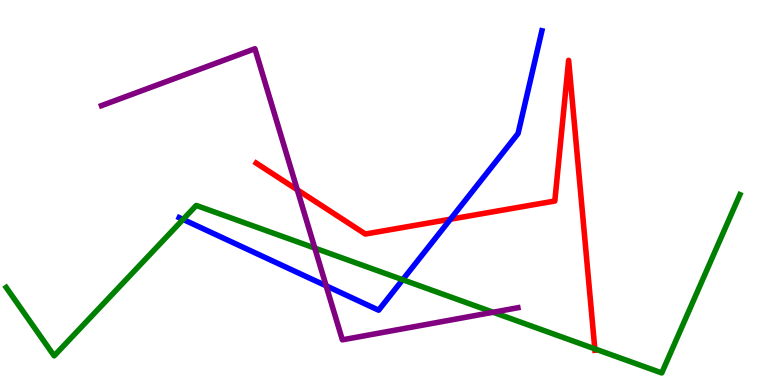[{'lines': ['blue', 'red'], 'intersections': [{'x': 5.81, 'y': 4.31}]}, {'lines': ['green', 'red'], 'intersections': [{'x': 7.68, 'y': 0.939}]}, {'lines': ['purple', 'red'], 'intersections': [{'x': 3.84, 'y': 5.07}]}, {'lines': ['blue', 'green'], 'intersections': [{'x': 2.36, 'y': 4.3}, {'x': 5.2, 'y': 2.73}]}, {'lines': ['blue', 'purple'], 'intersections': [{'x': 4.21, 'y': 2.58}]}, {'lines': ['green', 'purple'], 'intersections': [{'x': 4.06, 'y': 3.56}, {'x': 6.36, 'y': 1.89}]}]